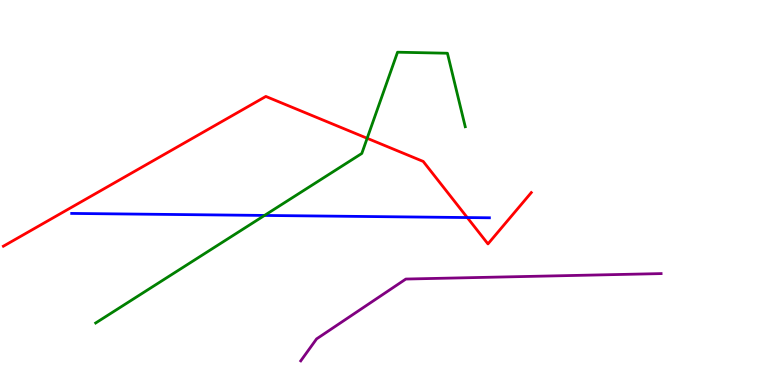[{'lines': ['blue', 'red'], 'intersections': [{'x': 6.03, 'y': 4.35}]}, {'lines': ['green', 'red'], 'intersections': [{'x': 4.74, 'y': 6.41}]}, {'lines': ['purple', 'red'], 'intersections': []}, {'lines': ['blue', 'green'], 'intersections': [{'x': 3.41, 'y': 4.4}]}, {'lines': ['blue', 'purple'], 'intersections': []}, {'lines': ['green', 'purple'], 'intersections': []}]